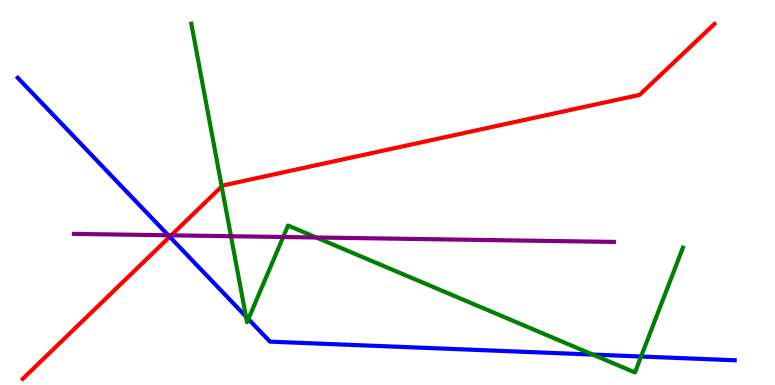[{'lines': ['blue', 'red'], 'intersections': [{'x': 2.19, 'y': 3.85}]}, {'lines': ['green', 'red'], 'intersections': [{'x': 2.86, 'y': 5.16}]}, {'lines': ['purple', 'red'], 'intersections': [{'x': 2.21, 'y': 3.89}]}, {'lines': ['blue', 'green'], 'intersections': [{'x': 3.17, 'y': 1.78}, {'x': 3.2, 'y': 1.71}, {'x': 7.65, 'y': 0.79}, {'x': 8.27, 'y': 0.74}]}, {'lines': ['blue', 'purple'], 'intersections': [{'x': 2.17, 'y': 3.89}]}, {'lines': ['green', 'purple'], 'intersections': [{'x': 2.98, 'y': 3.86}, {'x': 3.65, 'y': 3.84}, {'x': 4.08, 'y': 3.83}]}]